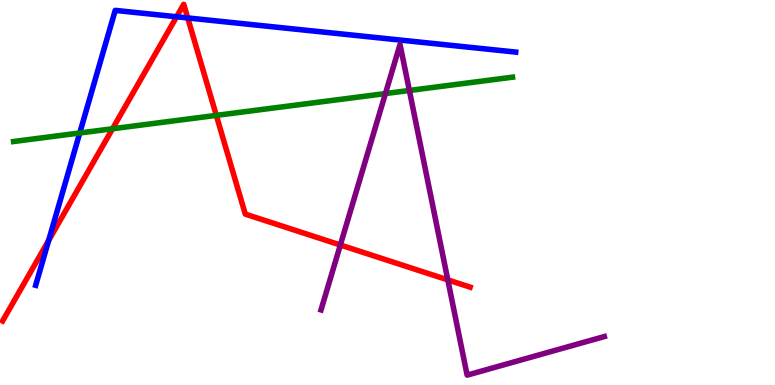[{'lines': ['blue', 'red'], 'intersections': [{'x': 0.628, 'y': 3.76}, {'x': 2.28, 'y': 9.56}, {'x': 2.42, 'y': 9.53}]}, {'lines': ['green', 'red'], 'intersections': [{'x': 1.45, 'y': 6.66}, {'x': 2.79, 'y': 7.0}]}, {'lines': ['purple', 'red'], 'intersections': [{'x': 4.39, 'y': 3.64}, {'x': 5.78, 'y': 2.73}]}, {'lines': ['blue', 'green'], 'intersections': [{'x': 1.03, 'y': 6.55}]}, {'lines': ['blue', 'purple'], 'intersections': []}, {'lines': ['green', 'purple'], 'intersections': [{'x': 4.97, 'y': 7.57}, {'x': 5.28, 'y': 7.65}]}]